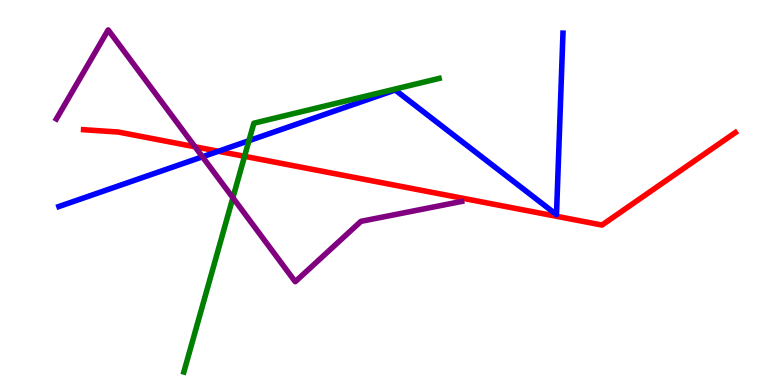[{'lines': ['blue', 'red'], 'intersections': [{'x': 2.82, 'y': 6.07}]}, {'lines': ['green', 'red'], 'intersections': [{'x': 3.16, 'y': 5.94}]}, {'lines': ['purple', 'red'], 'intersections': [{'x': 2.52, 'y': 6.19}]}, {'lines': ['blue', 'green'], 'intersections': [{'x': 3.21, 'y': 6.35}]}, {'lines': ['blue', 'purple'], 'intersections': [{'x': 2.61, 'y': 5.93}]}, {'lines': ['green', 'purple'], 'intersections': [{'x': 3.0, 'y': 4.86}]}]